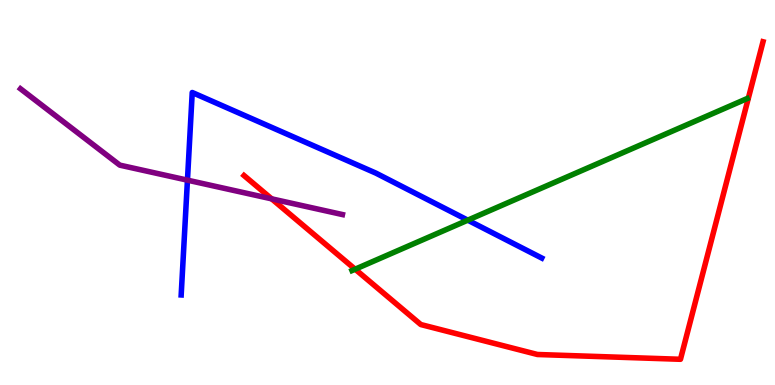[{'lines': ['blue', 'red'], 'intersections': []}, {'lines': ['green', 'red'], 'intersections': [{'x': 4.58, 'y': 3.01}]}, {'lines': ['purple', 'red'], 'intersections': [{'x': 3.51, 'y': 4.84}]}, {'lines': ['blue', 'green'], 'intersections': [{'x': 6.04, 'y': 4.28}]}, {'lines': ['blue', 'purple'], 'intersections': [{'x': 2.42, 'y': 5.32}]}, {'lines': ['green', 'purple'], 'intersections': []}]